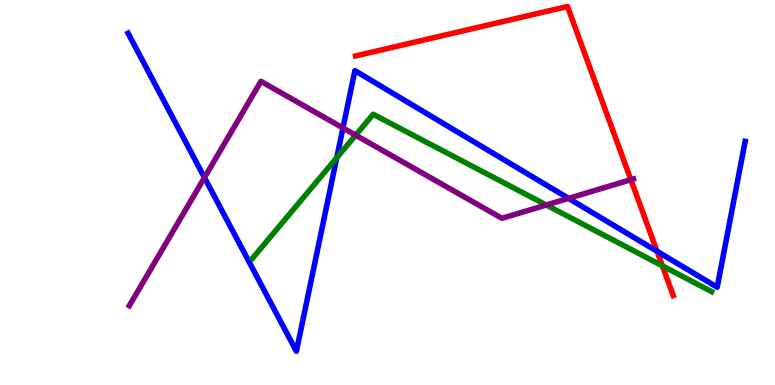[{'lines': ['blue', 'red'], 'intersections': [{'x': 8.48, 'y': 3.47}]}, {'lines': ['green', 'red'], 'intersections': [{'x': 8.55, 'y': 3.1}]}, {'lines': ['purple', 'red'], 'intersections': [{'x': 8.14, 'y': 5.33}]}, {'lines': ['blue', 'green'], 'intersections': [{'x': 4.35, 'y': 5.9}]}, {'lines': ['blue', 'purple'], 'intersections': [{'x': 2.64, 'y': 5.39}, {'x': 4.43, 'y': 6.68}, {'x': 7.34, 'y': 4.85}]}, {'lines': ['green', 'purple'], 'intersections': [{'x': 4.59, 'y': 6.49}, {'x': 7.05, 'y': 4.68}]}]